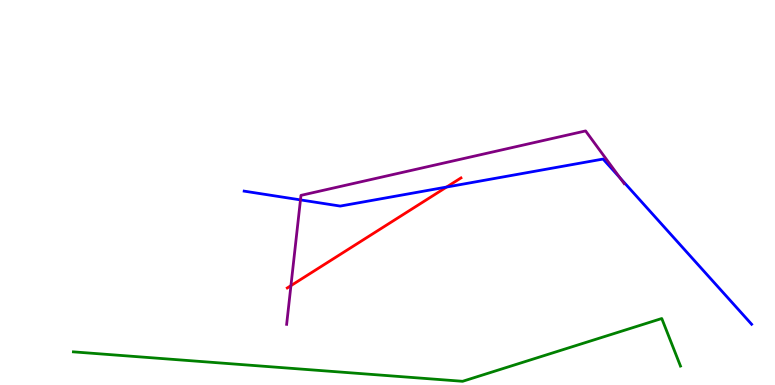[{'lines': ['blue', 'red'], 'intersections': [{'x': 5.76, 'y': 5.14}]}, {'lines': ['green', 'red'], 'intersections': []}, {'lines': ['purple', 'red'], 'intersections': [{'x': 3.75, 'y': 2.58}]}, {'lines': ['blue', 'green'], 'intersections': []}, {'lines': ['blue', 'purple'], 'intersections': [{'x': 3.88, 'y': 4.81}, {'x': 8.0, 'y': 5.38}]}, {'lines': ['green', 'purple'], 'intersections': []}]